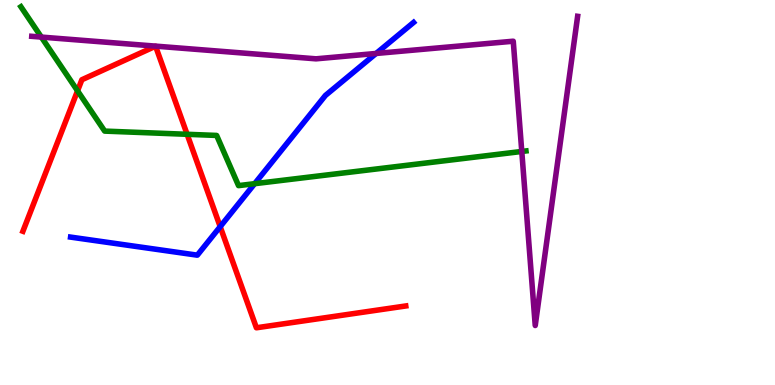[{'lines': ['blue', 'red'], 'intersections': [{'x': 2.84, 'y': 4.11}]}, {'lines': ['green', 'red'], 'intersections': [{'x': 1.0, 'y': 7.64}, {'x': 2.41, 'y': 6.51}]}, {'lines': ['purple', 'red'], 'intersections': []}, {'lines': ['blue', 'green'], 'intersections': [{'x': 3.29, 'y': 5.23}]}, {'lines': ['blue', 'purple'], 'intersections': [{'x': 4.85, 'y': 8.61}]}, {'lines': ['green', 'purple'], 'intersections': [{'x': 0.533, 'y': 9.04}, {'x': 6.73, 'y': 6.07}]}]